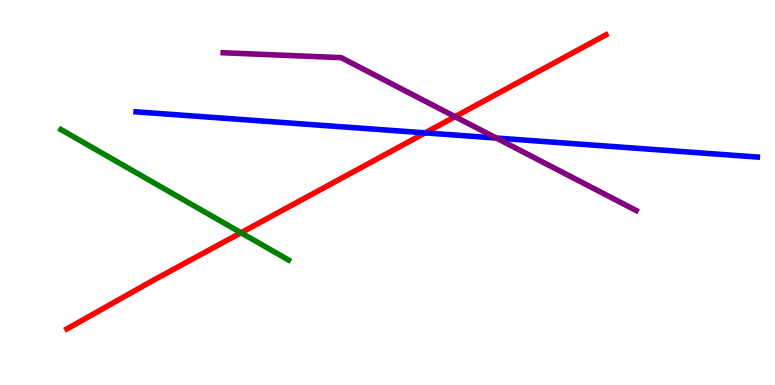[{'lines': ['blue', 'red'], 'intersections': [{'x': 5.49, 'y': 6.55}]}, {'lines': ['green', 'red'], 'intersections': [{'x': 3.11, 'y': 3.95}]}, {'lines': ['purple', 'red'], 'intersections': [{'x': 5.87, 'y': 6.97}]}, {'lines': ['blue', 'green'], 'intersections': []}, {'lines': ['blue', 'purple'], 'intersections': [{'x': 6.4, 'y': 6.41}]}, {'lines': ['green', 'purple'], 'intersections': []}]